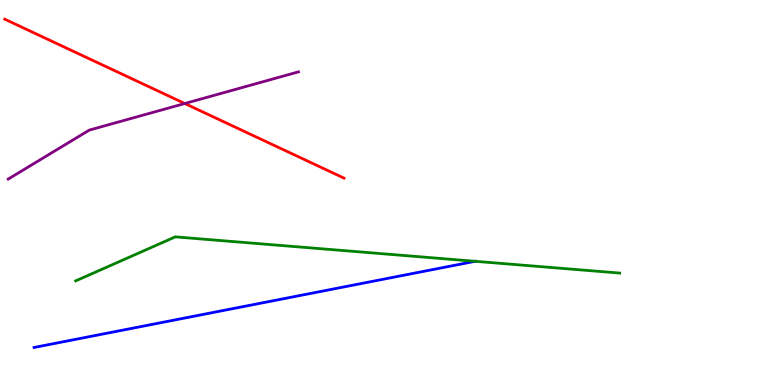[{'lines': ['blue', 'red'], 'intersections': []}, {'lines': ['green', 'red'], 'intersections': []}, {'lines': ['purple', 'red'], 'intersections': [{'x': 2.38, 'y': 7.31}]}, {'lines': ['blue', 'green'], 'intersections': [{'x': 6.13, 'y': 3.21}]}, {'lines': ['blue', 'purple'], 'intersections': []}, {'lines': ['green', 'purple'], 'intersections': []}]